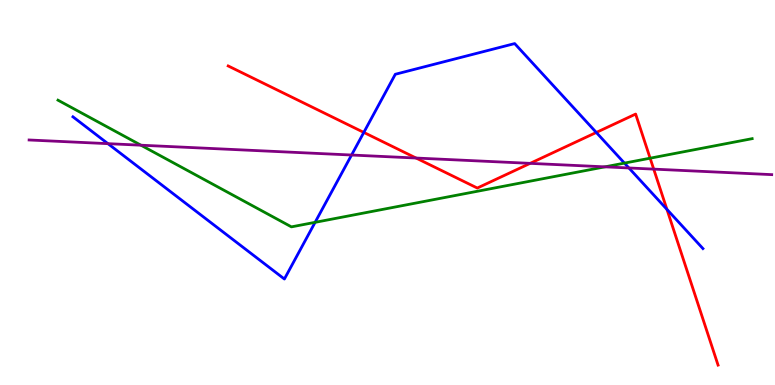[{'lines': ['blue', 'red'], 'intersections': [{'x': 4.69, 'y': 6.56}, {'x': 7.69, 'y': 6.56}, {'x': 8.61, 'y': 4.56}]}, {'lines': ['green', 'red'], 'intersections': [{'x': 8.39, 'y': 5.89}]}, {'lines': ['purple', 'red'], 'intersections': [{'x': 5.37, 'y': 5.9}, {'x': 6.84, 'y': 5.76}, {'x': 8.44, 'y': 5.61}]}, {'lines': ['blue', 'green'], 'intersections': [{'x': 4.07, 'y': 4.23}, {'x': 8.06, 'y': 5.76}]}, {'lines': ['blue', 'purple'], 'intersections': [{'x': 1.39, 'y': 6.27}, {'x': 4.54, 'y': 5.97}, {'x': 8.11, 'y': 5.64}]}, {'lines': ['green', 'purple'], 'intersections': [{'x': 1.82, 'y': 6.23}, {'x': 7.81, 'y': 5.67}]}]